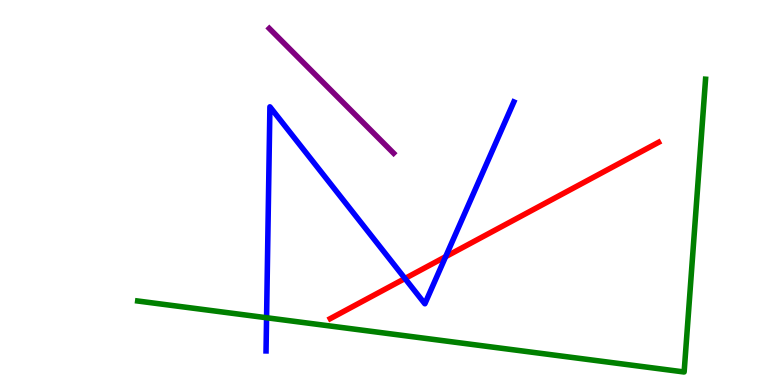[{'lines': ['blue', 'red'], 'intersections': [{'x': 5.23, 'y': 2.77}, {'x': 5.75, 'y': 3.33}]}, {'lines': ['green', 'red'], 'intersections': []}, {'lines': ['purple', 'red'], 'intersections': []}, {'lines': ['blue', 'green'], 'intersections': [{'x': 3.44, 'y': 1.75}]}, {'lines': ['blue', 'purple'], 'intersections': []}, {'lines': ['green', 'purple'], 'intersections': []}]